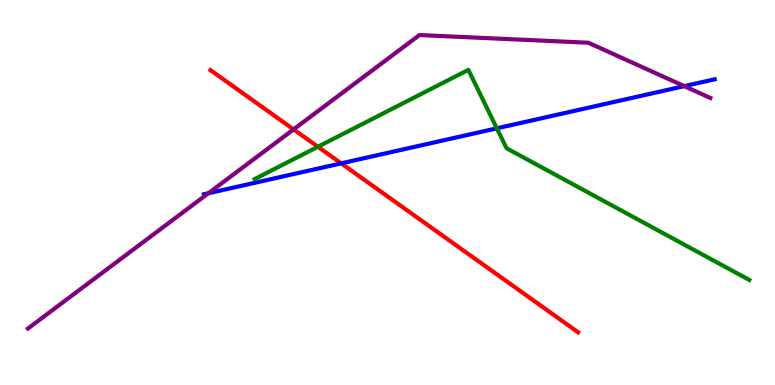[{'lines': ['blue', 'red'], 'intersections': [{'x': 4.4, 'y': 5.76}]}, {'lines': ['green', 'red'], 'intersections': [{'x': 4.1, 'y': 6.19}]}, {'lines': ['purple', 'red'], 'intersections': [{'x': 3.79, 'y': 6.64}]}, {'lines': ['blue', 'green'], 'intersections': [{'x': 6.41, 'y': 6.67}]}, {'lines': ['blue', 'purple'], 'intersections': [{'x': 2.69, 'y': 4.98}, {'x': 8.83, 'y': 7.76}]}, {'lines': ['green', 'purple'], 'intersections': []}]